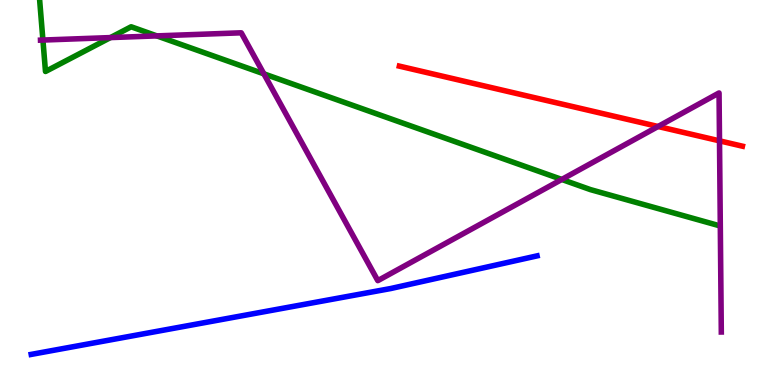[{'lines': ['blue', 'red'], 'intersections': []}, {'lines': ['green', 'red'], 'intersections': []}, {'lines': ['purple', 'red'], 'intersections': [{'x': 8.49, 'y': 6.71}, {'x': 9.28, 'y': 6.34}]}, {'lines': ['blue', 'green'], 'intersections': []}, {'lines': ['blue', 'purple'], 'intersections': []}, {'lines': ['green', 'purple'], 'intersections': [{'x': 0.554, 'y': 8.96}, {'x': 1.43, 'y': 9.02}, {'x': 2.02, 'y': 9.07}, {'x': 3.4, 'y': 8.08}, {'x': 7.25, 'y': 5.34}]}]